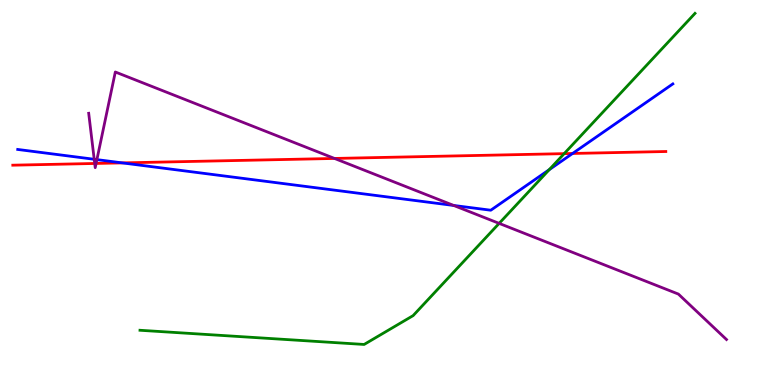[{'lines': ['blue', 'red'], 'intersections': [{'x': 1.58, 'y': 5.77}, {'x': 7.39, 'y': 6.01}]}, {'lines': ['green', 'red'], 'intersections': [{'x': 7.28, 'y': 6.01}]}, {'lines': ['purple', 'red'], 'intersections': [{'x': 1.22, 'y': 5.75}, {'x': 1.24, 'y': 5.75}, {'x': 4.32, 'y': 5.88}]}, {'lines': ['blue', 'green'], 'intersections': [{'x': 7.09, 'y': 5.59}]}, {'lines': ['blue', 'purple'], 'intersections': [{'x': 1.22, 'y': 5.86}, {'x': 1.25, 'y': 5.85}, {'x': 5.85, 'y': 4.66}]}, {'lines': ['green', 'purple'], 'intersections': [{'x': 6.44, 'y': 4.2}]}]